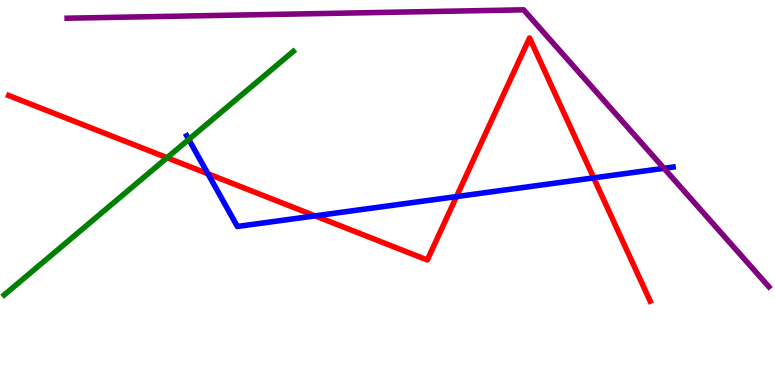[{'lines': ['blue', 'red'], 'intersections': [{'x': 2.68, 'y': 5.49}, {'x': 4.07, 'y': 4.39}, {'x': 5.89, 'y': 4.89}, {'x': 7.66, 'y': 5.38}]}, {'lines': ['green', 'red'], 'intersections': [{'x': 2.16, 'y': 5.9}]}, {'lines': ['purple', 'red'], 'intersections': []}, {'lines': ['blue', 'green'], 'intersections': [{'x': 2.44, 'y': 6.38}]}, {'lines': ['blue', 'purple'], 'intersections': [{'x': 8.57, 'y': 5.63}]}, {'lines': ['green', 'purple'], 'intersections': []}]